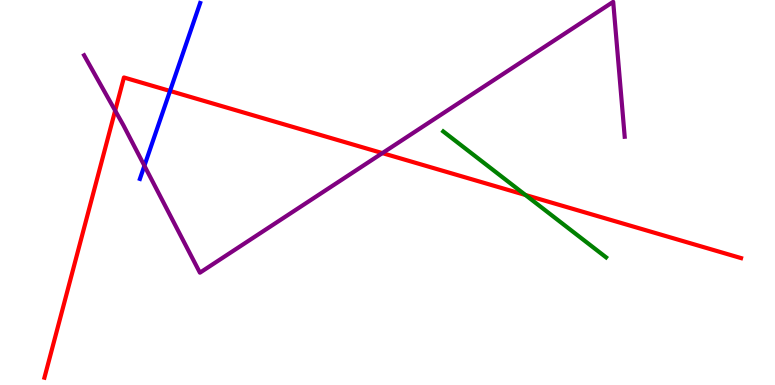[{'lines': ['blue', 'red'], 'intersections': [{'x': 2.19, 'y': 7.64}]}, {'lines': ['green', 'red'], 'intersections': [{'x': 6.78, 'y': 4.94}]}, {'lines': ['purple', 'red'], 'intersections': [{'x': 1.49, 'y': 7.13}, {'x': 4.93, 'y': 6.02}]}, {'lines': ['blue', 'green'], 'intersections': []}, {'lines': ['blue', 'purple'], 'intersections': [{'x': 1.86, 'y': 5.7}]}, {'lines': ['green', 'purple'], 'intersections': []}]